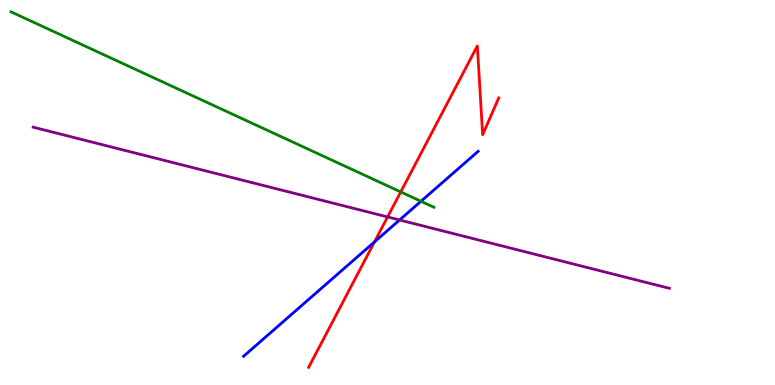[{'lines': ['blue', 'red'], 'intersections': [{'x': 4.83, 'y': 3.72}]}, {'lines': ['green', 'red'], 'intersections': [{'x': 5.17, 'y': 5.01}]}, {'lines': ['purple', 'red'], 'intersections': [{'x': 5.0, 'y': 4.37}]}, {'lines': ['blue', 'green'], 'intersections': [{'x': 5.43, 'y': 4.77}]}, {'lines': ['blue', 'purple'], 'intersections': [{'x': 5.16, 'y': 4.29}]}, {'lines': ['green', 'purple'], 'intersections': []}]